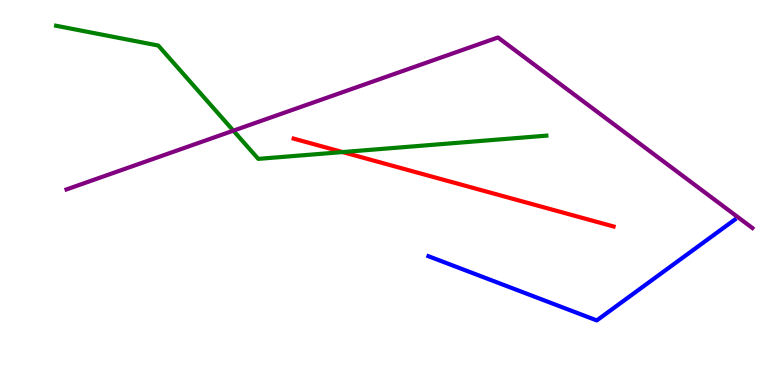[{'lines': ['blue', 'red'], 'intersections': []}, {'lines': ['green', 'red'], 'intersections': [{'x': 4.42, 'y': 6.05}]}, {'lines': ['purple', 'red'], 'intersections': []}, {'lines': ['blue', 'green'], 'intersections': []}, {'lines': ['blue', 'purple'], 'intersections': []}, {'lines': ['green', 'purple'], 'intersections': [{'x': 3.01, 'y': 6.61}]}]